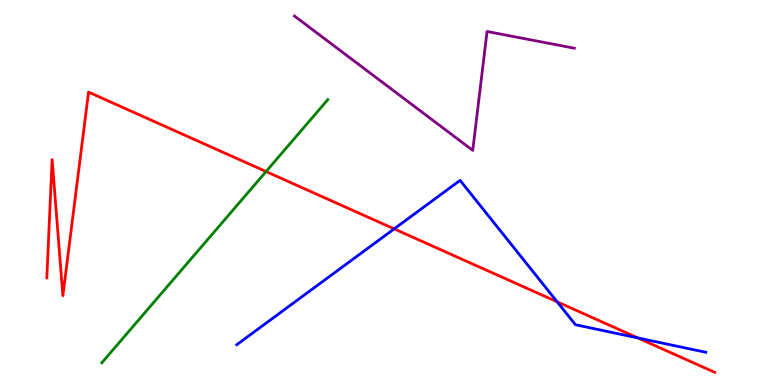[{'lines': ['blue', 'red'], 'intersections': [{'x': 5.09, 'y': 4.06}, {'x': 7.19, 'y': 2.16}, {'x': 8.23, 'y': 1.22}]}, {'lines': ['green', 'red'], 'intersections': [{'x': 3.43, 'y': 5.54}]}, {'lines': ['purple', 'red'], 'intersections': []}, {'lines': ['blue', 'green'], 'intersections': []}, {'lines': ['blue', 'purple'], 'intersections': []}, {'lines': ['green', 'purple'], 'intersections': []}]